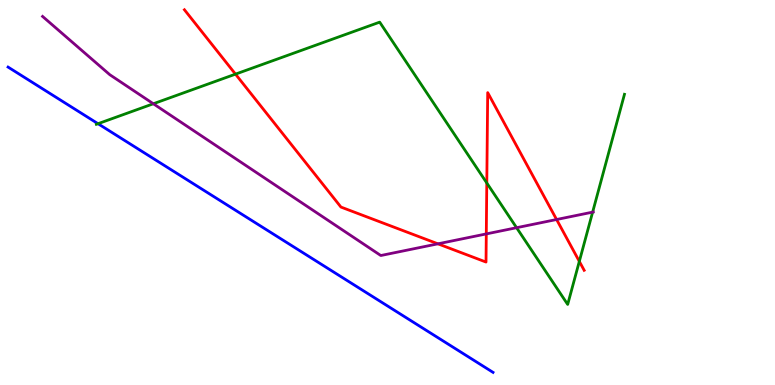[{'lines': ['blue', 'red'], 'intersections': []}, {'lines': ['green', 'red'], 'intersections': [{'x': 3.04, 'y': 8.07}, {'x': 6.28, 'y': 5.25}, {'x': 7.48, 'y': 3.21}]}, {'lines': ['purple', 'red'], 'intersections': [{'x': 5.65, 'y': 3.67}, {'x': 6.27, 'y': 3.92}, {'x': 7.18, 'y': 4.3}]}, {'lines': ['blue', 'green'], 'intersections': [{'x': 1.26, 'y': 6.79}]}, {'lines': ['blue', 'purple'], 'intersections': []}, {'lines': ['green', 'purple'], 'intersections': [{'x': 1.98, 'y': 7.31}, {'x': 6.67, 'y': 4.09}, {'x': 7.65, 'y': 4.49}]}]